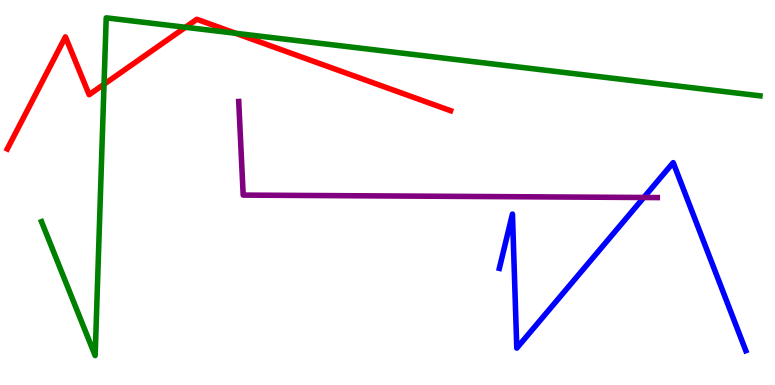[{'lines': ['blue', 'red'], 'intersections': []}, {'lines': ['green', 'red'], 'intersections': [{'x': 1.34, 'y': 7.81}, {'x': 2.39, 'y': 9.29}, {'x': 3.04, 'y': 9.14}]}, {'lines': ['purple', 'red'], 'intersections': []}, {'lines': ['blue', 'green'], 'intersections': []}, {'lines': ['blue', 'purple'], 'intersections': [{'x': 8.31, 'y': 4.87}]}, {'lines': ['green', 'purple'], 'intersections': []}]